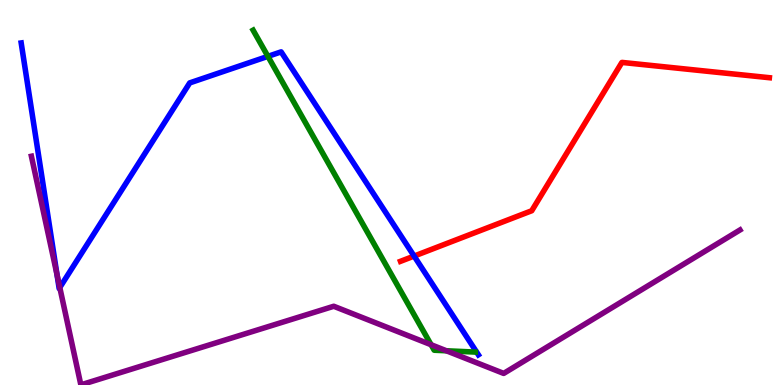[{'lines': ['blue', 'red'], 'intersections': [{'x': 5.34, 'y': 3.35}]}, {'lines': ['green', 'red'], 'intersections': []}, {'lines': ['purple', 'red'], 'intersections': []}, {'lines': ['blue', 'green'], 'intersections': [{'x': 3.46, 'y': 8.54}]}, {'lines': ['blue', 'purple'], 'intersections': [{'x': 0.736, 'y': 2.87}, {'x': 0.772, 'y': 2.53}]}, {'lines': ['green', 'purple'], 'intersections': [{'x': 5.56, 'y': 1.05}, {'x': 5.76, 'y': 0.889}]}]